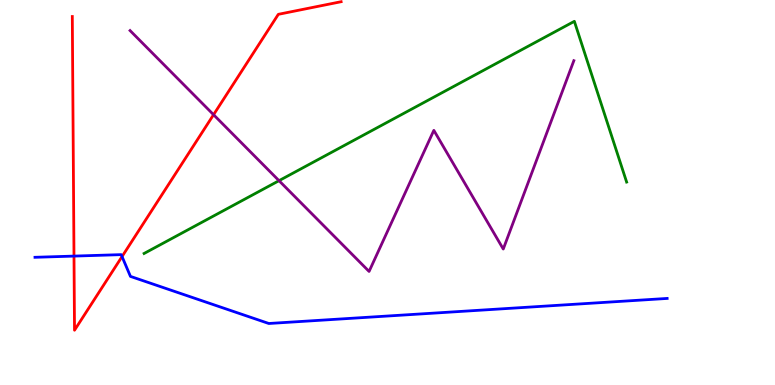[{'lines': ['blue', 'red'], 'intersections': [{'x': 0.955, 'y': 3.35}, {'x': 1.57, 'y': 3.34}]}, {'lines': ['green', 'red'], 'intersections': []}, {'lines': ['purple', 'red'], 'intersections': [{'x': 2.76, 'y': 7.02}]}, {'lines': ['blue', 'green'], 'intersections': []}, {'lines': ['blue', 'purple'], 'intersections': []}, {'lines': ['green', 'purple'], 'intersections': [{'x': 3.6, 'y': 5.31}]}]